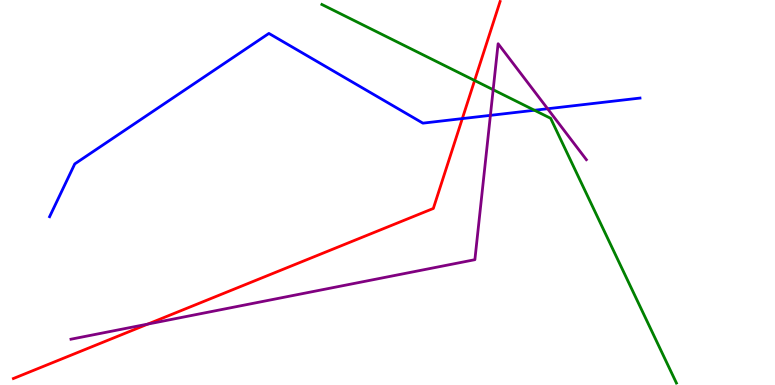[{'lines': ['blue', 'red'], 'intersections': [{'x': 5.97, 'y': 6.92}]}, {'lines': ['green', 'red'], 'intersections': [{'x': 6.12, 'y': 7.91}]}, {'lines': ['purple', 'red'], 'intersections': [{'x': 1.91, 'y': 1.58}]}, {'lines': ['blue', 'green'], 'intersections': [{'x': 6.9, 'y': 7.14}]}, {'lines': ['blue', 'purple'], 'intersections': [{'x': 6.33, 'y': 7.0}, {'x': 7.07, 'y': 7.18}]}, {'lines': ['green', 'purple'], 'intersections': [{'x': 6.36, 'y': 7.67}]}]